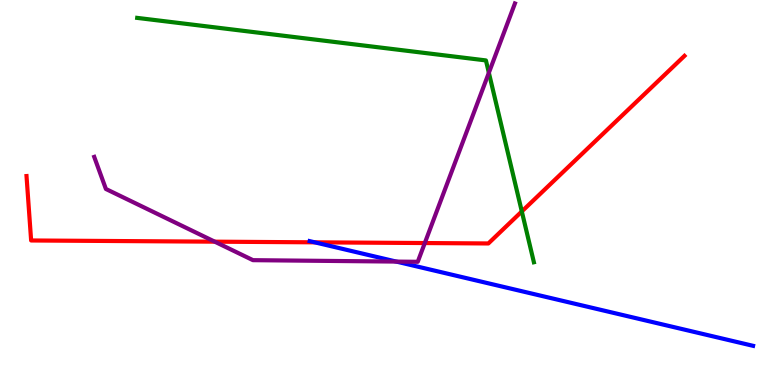[{'lines': ['blue', 'red'], 'intersections': [{'x': 4.06, 'y': 3.71}]}, {'lines': ['green', 'red'], 'intersections': [{'x': 6.73, 'y': 4.51}]}, {'lines': ['purple', 'red'], 'intersections': [{'x': 2.77, 'y': 3.72}, {'x': 5.48, 'y': 3.69}]}, {'lines': ['blue', 'green'], 'intersections': []}, {'lines': ['blue', 'purple'], 'intersections': [{'x': 5.11, 'y': 3.21}]}, {'lines': ['green', 'purple'], 'intersections': [{'x': 6.31, 'y': 8.11}]}]